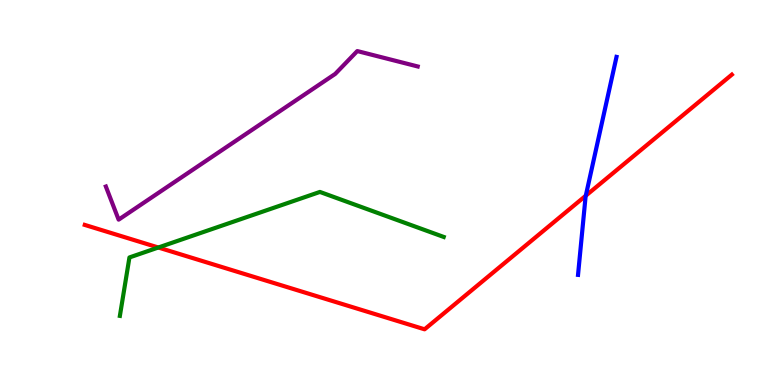[{'lines': ['blue', 'red'], 'intersections': [{'x': 7.56, 'y': 4.92}]}, {'lines': ['green', 'red'], 'intersections': [{'x': 2.04, 'y': 3.57}]}, {'lines': ['purple', 'red'], 'intersections': []}, {'lines': ['blue', 'green'], 'intersections': []}, {'lines': ['blue', 'purple'], 'intersections': []}, {'lines': ['green', 'purple'], 'intersections': []}]